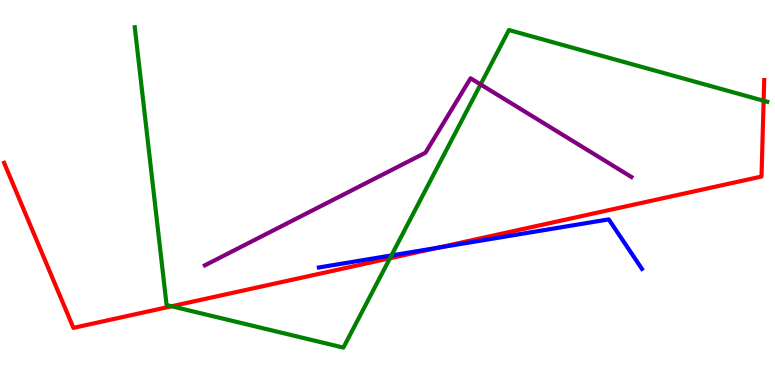[{'lines': ['blue', 'red'], 'intersections': [{'x': 5.65, 'y': 3.56}]}, {'lines': ['green', 'red'], 'intersections': [{'x': 2.21, 'y': 2.04}, {'x': 5.03, 'y': 3.29}, {'x': 9.85, 'y': 7.38}]}, {'lines': ['purple', 'red'], 'intersections': []}, {'lines': ['blue', 'green'], 'intersections': [{'x': 5.05, 'y': 3.37}]}, {'lines': ['blue', 'purple'], 'intersections': []}, {'lines': ['green', 'purple'], 'intersections': [{'x': 6.2, 'y': 7.81}]}]